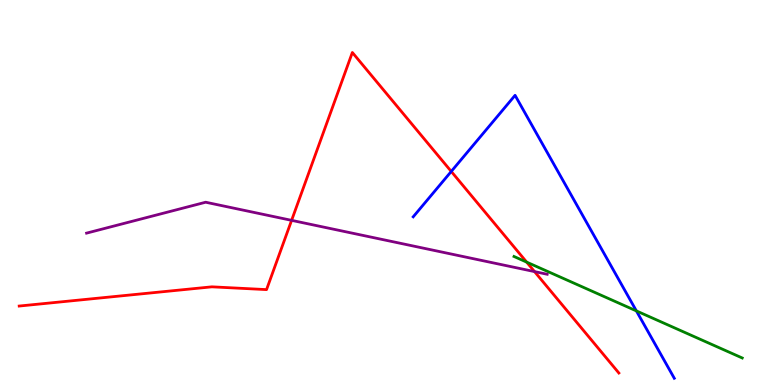[{'lines': ['blue', 'red'], 'intersections': [{'x': 5.82, 'y': 5.55}]}, {'lines': ['green', 'red'], 'intersections': [{'x': 6.8, 'y': 3.19}]}, {'lines': ['purple', 'red'], 'intersections': [{'x': 3.76, 'y': 4.28}, {'x': 6.9, 'y': 2.95}]}, {'lines': ['blue', 'green'], 'intersections': [{'x': 8.21, 'y': 1.92}]}, {'lines': ['blue', 'purple'], 'intersections': []}, {'lines': ['green', 'purple'], 'intersections': []}]